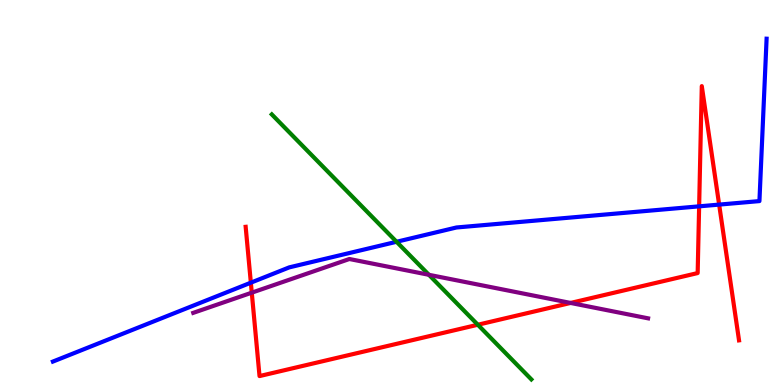[{'lines': ['blue', 'red'], 'intersections': [{'x': 3.24, 'y': 2.66}, {'x': 9.02, 'y': 4.64}, {'x': 9.28, 'y': 4.69}]}, {'lines': ['green', 'red'], 'intersections': [{'x': 6.17, 'y': 1.56}]}, {'lines': ['purple', 'red'], 'intersections': [{'x': 3.25, 'y': 2.4}, {'x': 7.36, 'y': 2.13}]}, {'lines': ['blue', 'green'], 'intersections': [{'x': 5.12, 'y': 3.72}]}, {'lines': ['blue', 'purple'], 'intersections': []}, {'lines': ['green', 'purple'], 'intersections': [{'x': 5.53, 'y': 2.86}]}]